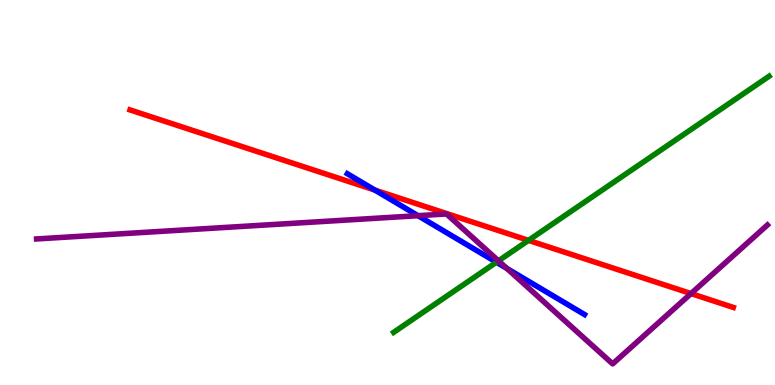[{'lines': ['blue', 'red'], 'intersections': [{'x': 4.84, 'y': 5.06}]}, {'lines': ['green', 'red'], 'intersections': [{'x': 6.82, 'y': 3.76}]}, {'lines': ['purple', 'red'], 'intersections': [{'x': 8.92, 'y': 2.37}]}, {'lines': ['blue', 'green'], 'intersections': [{'x': 6.41, 'y': 3.19}]}, {'lines': ['blue', 'purple'], 'intersections': [{'x': 5.39, 'y': 4.4}, {'x': 6.54, 'y': 3.03}]}, {'lines': ['green', 'purple'], 'intersections': [{'x': 6.43, 'y': 3.22}]}]